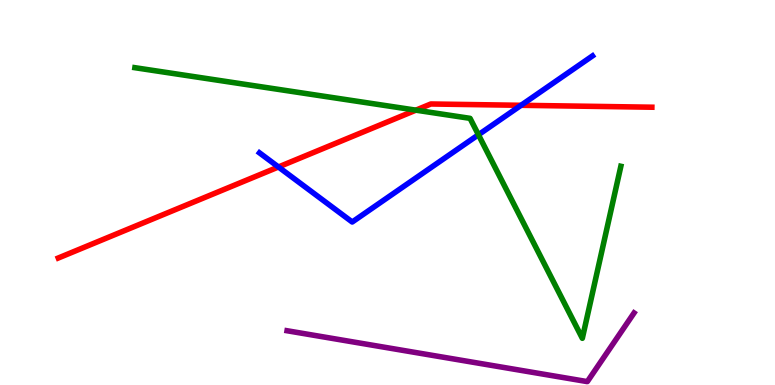[{'lines': ['blue', 'red'], 'intersections': [{'x': 3.59, 'y': 5.66}, {'x': 6.72, 'y': 7.26}]}, {'lines': ['green', 'red'], 'intersections': [{'x': 5.37, 'y': 7.14}]}, {'lines': ['purple', 'red'], 'intersections': []}, {'lines': ['blue', 'green'], 'intersections': [{'x': 6.17, 'y': 6.5}]}, {'lines': ['blue', 'purple'], 'intersections': []}, {'lines': ['green', 'purple'], 'intersections': []}]